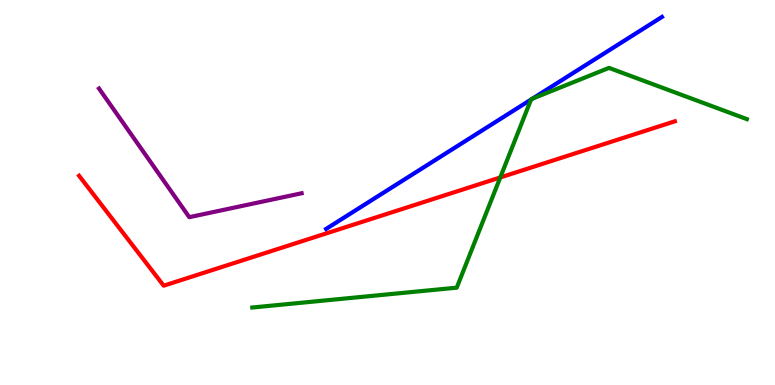[{'lines': ['blue', 'red'], 'intersections': []}, {'lines': ['green', 'red'], 'intersections': [{'x': 6.46, 'y': 5.39}]}, {'lines': ['purple', 'red'], 'intersections': []}, {'lines': ['blue', 'green'], 'intersections': [{'x': 6.85, 'y': 7.41}, {'x': 6.87, 'y': 7.44}]}, {'lines': ['blue', 'purple'], 'intersections': []}, {'lines': ['green', 'purple'], 'intersections': []}]